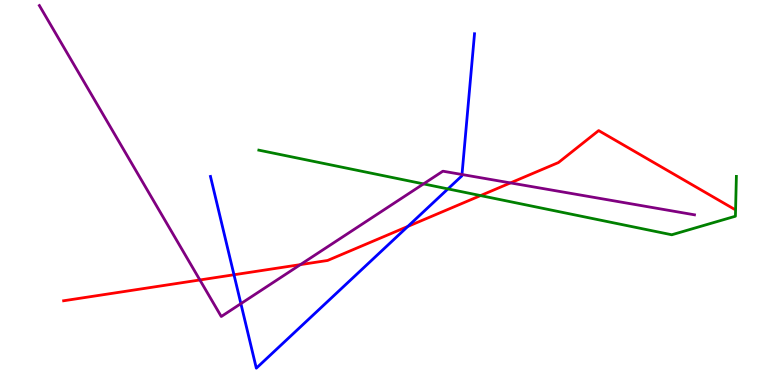[{'lines': ['blue', 'red'], 'intersections': [{'x': 3.02, 'y': 2.86}, {'x': 5.26, 'y': 4.12}]}, {'lines': ['green', 'red'], 'intersections': [{'x': 6.2, 'y': 4.92}]}, {'lines': ['purple', 'red'], 'intersections': [{'x': 2.58, 'y': 2.73}, {'x': 3.88, 'y': 3.13}, {'x': 6.59, 'y': 5.25}]}, {'lines': ['blue', 'green'], 'intersections': [{'x': 5.78, 'y': 5.09}]}, {'lines': ['blue', 'purple'], 'intersections': [{'x': 3.11, 'y': 2.11}, {'x': 5.96, 'y': 5.47}]}, {'lines': ['green', 'purple'], 'intersections': [{'x': 5.46, 'y': 5.22}]}]